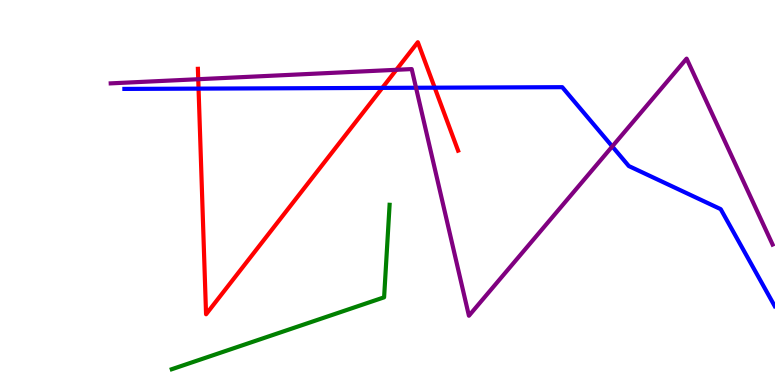[{'lines': ['blue', 'red'], 'intersections': [{'x': 2.56, 'y': 7.7}, {'x': 4.93, 'y': 7.72}, {'x': 5.61, 'y': 7.72}]}, {'lines': ['green', 'red'], 'intersections': []}, {'lines': ['purple', 'red'], 'intersections': [{'x': 2.56, 'y': 7.94}, {'x': 5.11, 'y': 8.19}]}, {'lines': ['blue', 'green'], 'intersections': []}, {'lines': ['blue', 'purple'], 'intersections': [{'x': 5.37, 'y': 7.72}, {'x': 7.9, 'y': 6.2}]}, {'lines': ['green', 'purple'], 'intersections': []}]